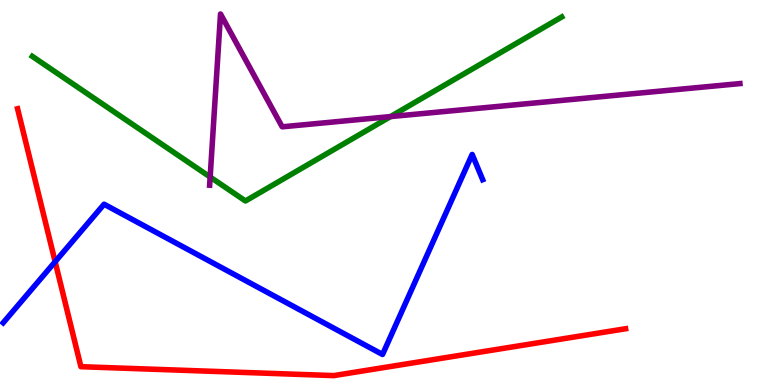[{'lines': ['blue', 'red'], 'intersections': [{'x': 0.711, 'y': 3.2}]}, {'lines': ['green', 'red'], 'intersections': []}, {'lines': ['purple', 'red'], 'intersections': []}, {'lines': ['blue', 'green'], 'intersections': []}, {'lines': ['blue', 'purple'], 'intersections': []}, {'lines': ['green', 'purple'], 'intersections': [{'x': 2.71, 'y': 5.4}, {'x': 5.04, 'y': 6.97}]}]